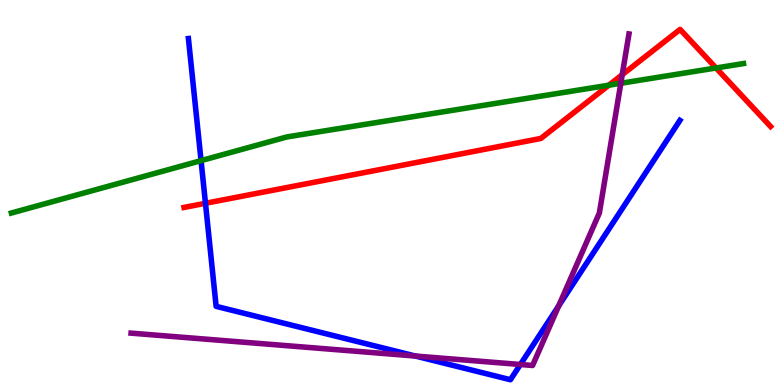[{'lines': ['blue', 'red'], 'intersections': [{'x': 2.65, 'y': 4.72}]}, {'lines': ['green', 'red'], 'intersections': [{'x': 7.86, 'y': 7.79}, {'x': 9.24, 'y': 8.23}]}, {'lines': ['purple', 'red'], 'intersections': [{'x': 8.03, 'y': 8.06}]}, {'lines': ['blue', 'green'], 'intersections': [{'x': 2.59, 'y': 5.83}]}, {'lines': ['blue', 'purple'], 'intersections': [{'x': 5.36, 'y': 0.752}, {'x': 6.71, 'y': 0.532}, {'x': 7.21, 'y': 2.05}]}, {'lines': ['green', 'purple'], 'intersections': [{'x': 8.01, 'y': 7.84}]}]